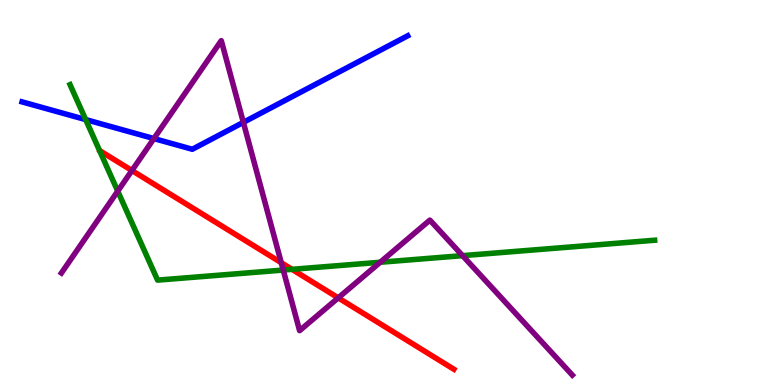[{'lines': ['blue', 'red'], 'intersections': []}, {'lines': ['green', 'red'], 'intersections': [{'x': 3.77, 'y': 3.0}]}, {'lines': ['purple', 'red'], 'intersections': [{'x': 1.7, 'y': 5.57}, {'x': 3.63, 'y': 3.18}, {'x': 4.36, 'y': 2.26}]}, {'lines': ['blue', 'green'], 'intersections': [{'x': 1.11, 'y': 6.89}]}, {'lines': ['blue', 'purple'], 'intersections': [{'x': 1.99, 'y': 6.4}, {'x': 3.14, 'y': 6.82}]}, {'lines': ['green', 'purple'], 'intersections': [{'x': 1.52, 'y': 5.04}, {'x': 3.65, 'y': 2.99}, {'x': 4.91, 'y': 3.19}, {'x': 5.97, 'y': 3.36}]}]